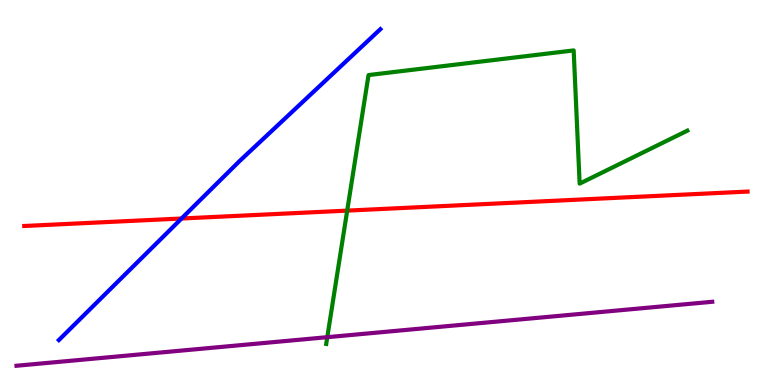[{'lines': ['blue', 'red'], 'intersections': [{'x': 2.34, 'y': 4.32}]}, {'lines': ['green', 'red'], 'intersections': [{'x': 4.48, 'y': 4.53}]}, {'lines': ['purple', 'red'], 'intersections': []}, {'lines': ['blue', 'green'], 'intersections': []}, {'lines': ['blue', 'purple'], 'intersections': []}, {'lines': ['green', 'purple'], 'intersections': [{'x': 4.22, 'y': 1.24}]}]